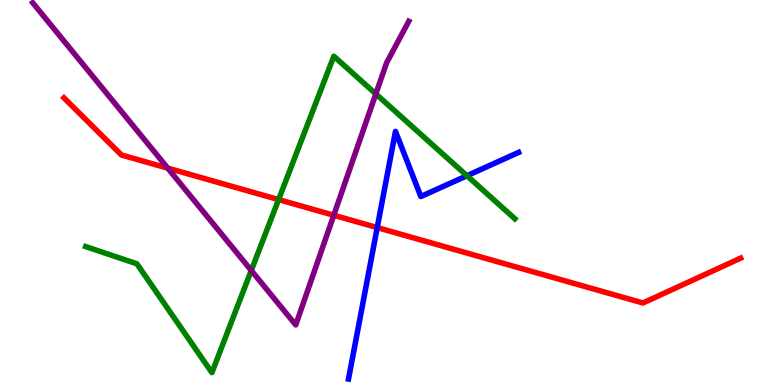[{'lines': ['blue', 'red'], 'intersections': [{'x': 4.87, 'y': 4.09}]}, {'lines': ['green', 'red'], 'intersections': [{'x': 3.59, 'y': 4.82}]}, {'lines': ['purple', 'red'], 'intersections': [{'x': 2.16, 'y': 5.63}, {'x': 4.31, 'y': 4.41}]}, {'lines': ['blue', 'green'], 'intersections': [{'x': 6.03, 'y': 5.44}]}, {'lines': ['blue', 'purple'], 'intersections': []}, {'lines': ['green', 'purple'], 'intersections': [{'x': 3.24, 'y': 2.97}, {'x': 4.85, 'y': 7.56}]}]